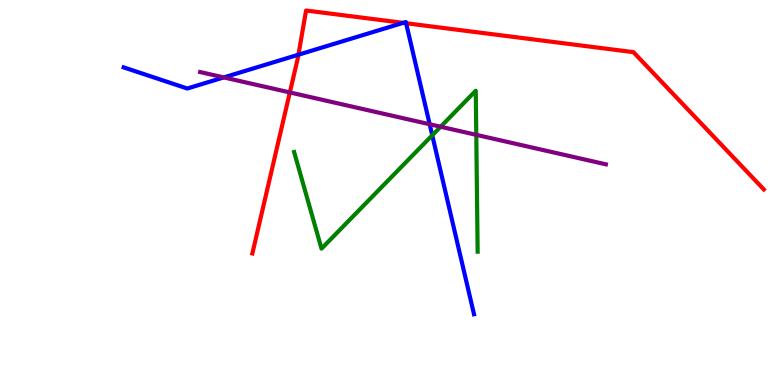[{'lines': ['blue', 'red'], 'intersections': [{'x': 3.85, 'y': 8.58}, {'x': 5.2, 'y': 9.41}, {'x': 5.24, 'y': 9.4}]}, {'lines': ['green', 'red'], 'intersections': []}, {'lines': ['purple', 'red'], 'intersections': [{'x': 3.74, 'y': 7.6}]}, {'lines': ['blue', 'green'], 'intersections': [{'x': 5.58, 'y': 6.49}]}, {'lines': ['blue', 'purple'], 'intersections': [{'x': 2.89, 'y': 7.99}, {'x': 5.54, 'y': 6.77}]}, {'lines': ['green', 'purple'], 'intersections': [{'x': 5.69, 'y': 6.71}, {'x': 6.15, 'y': 6.5}]}]